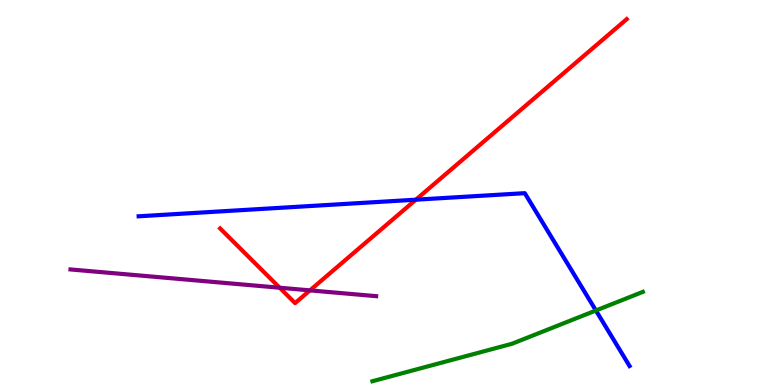[{'lines': ['blue', 'red'], 'intersections': [{'x': 5.37, 'y': 4.81}]}, {'lines': ['green', 'red'], 'intersections': []}, {'lines': ['purple', 'red'], 'intersections': [{'x': 3.61, 'y': 2.53}, {'x': 4.0, 'y': 2.46}]}, {'lines': ['blue', 'green'], 'intersections': [{'x': 7.69, 'y': 1.94}]}, {'lines': ['blue', 'purple'], 'intersections': []}, {'lines': ['green', 'purple'], 'intersections': []}]